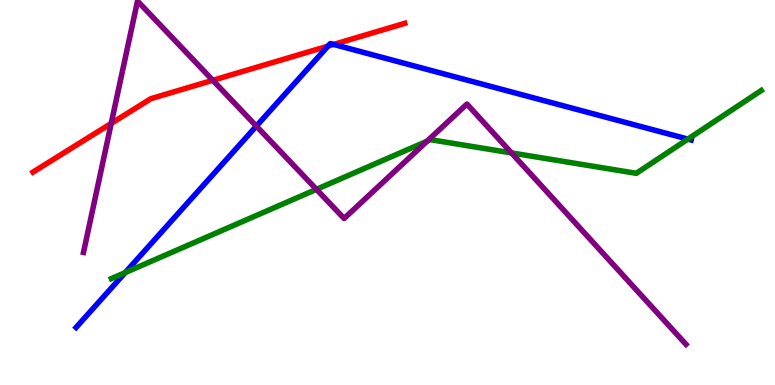[{'lines': ['blue', 'red'], 'intersections': [{'x': 4.23, 'y': 8.8}, {'x': 4.31, 'y': 8.85}]}, {'lines': ['green', 'red'], 'intersections': []}, {'lines': ['purple', 'red'], 'intersections': [{'x': 1.44, 'y': 6.79}, {'x': 2.75, 'y': 7.91}]}, {'lines': ['blue', 'green'], 'intersections': [{'x': 1.62, 'y': 2.92}, {'x': 8.88, 'y': 6.39}]}, {'lines': ['blue', 'purple'], 'intersections': [{'x': 3.31, 'y': 6.72}]}, {'lines': ['green', 'purple'], 'intersections': [{'x': 4.08, 'y': 5.08}, {'x': 5.51, 'y': 6.33}, {'x': 6.6, 'y': 6.03}]}]